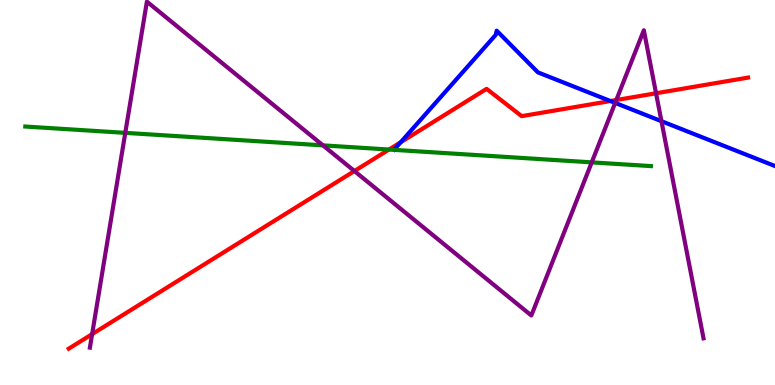[{'lines': ['blue', 'red'], 'intersections': [{'x': 5.17, 'y': 6.3}, {'x': 7.88, 'y': 7.38}]}, {'lines': ['green', 'red'], 'intersections': [{'x': 5.02, 'y': 6.12}]}, {'lines': ['purple', 'red'], 'intersections': [{'x': 1.19, 'y': 1.32}, {'x': 4.57, 'y': 5.56}, {'x': 7.95, 'y': 7.4}, {'x': 8.47, 'y': 7.58}]}, {'lines': ['blue', 'green'], 'intersections': []}, {'lines': ['blue', 'purple'], 'intersections': [{'x': 7.94, 'y': 7.33}, {'x': 8.53, 'y': 6.85}]}, {'lines': ['green', 'purple'], 'intersections': [{'x': 1.62, 'y': 6.55}, {'x': 4.17, 'y': 6.22}, {'x': 7.64, 'y': 5.78}]}]